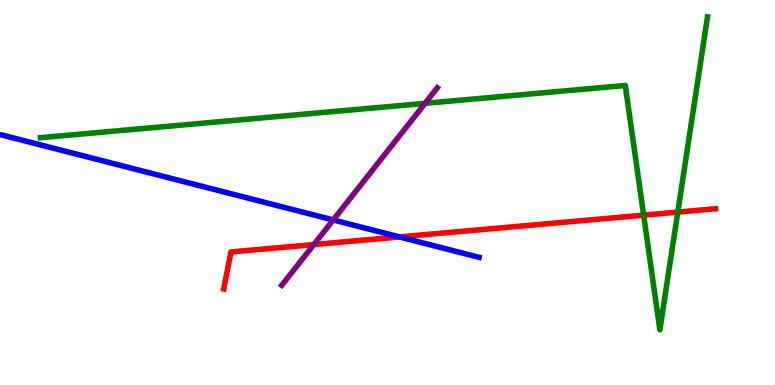[{'lines': ['blue', 'red'], 'intersections': [{'x': 5.15, 'y': 3.85}]}, {'lines': ['green', 'red'], 'intersections': [{'x': 8.31, 'y': 4.41}, {'x': 8.75, 'y': 4.49}]}, {'lines': ['purple', 'red'], 'intersections': [{'x': 4.05, 'y': 3.65}]}, {'lines': ['blue', 'green'], 'intersections': []}, {'lines': ['blue', 'purple'], 'intersections': [{'x': 4.3, 'y': 4.29}]}, {'lines': ['green', 'purple'], 'intersections': [{'x': 5.48, 'y': 7.32}]}]